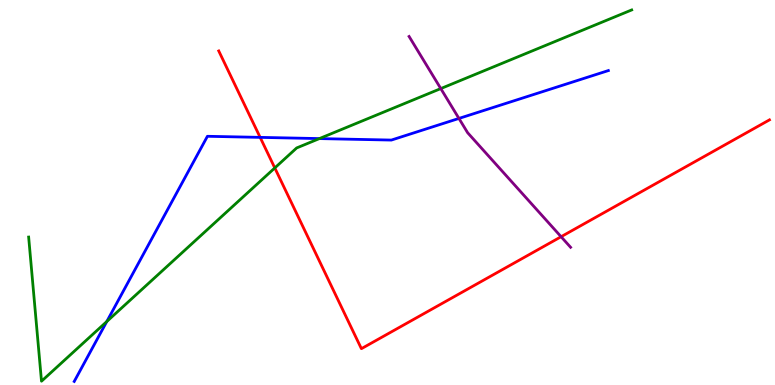[{'lines': ['blue', 'red'], 'intersections': [{'x': 3.36, 'y': 6.43}]}, {'lines': ['green', 'red'], 'intersections': [{'x': 3.55, 'y': 5.64}]}, {'lines': ['purple', 'red'], 'intersections': [{'x': 7.24, 'y': 3.85}]}, {'lines': ['blue', 'green'], 'intersections': [{'x': 1.38, 'y': 1.65}, {'x': 4.12, 'y': 6.4}]}, {'lines': ['blue', 'purple'], 'intersections': [{'x': 5.92, 'y': 6.92}]}, {'lines': ['green', 'purple'], 'intersections': [{'x': 5.69, 'y': 7.7}]}]